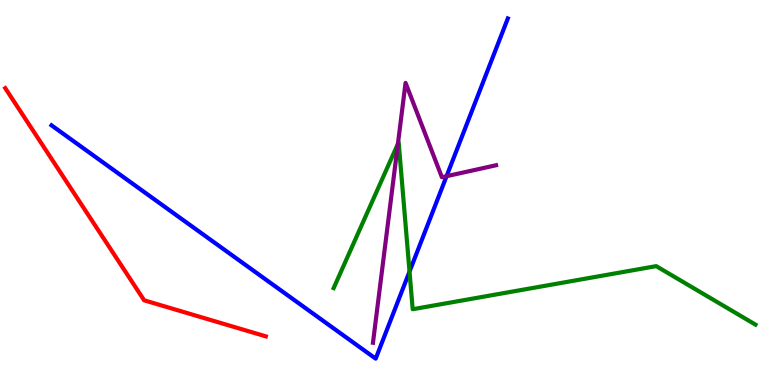[{'lines': ['blue', 'red'], 'intersections': []}, {'lines': ['green', 'red'], 'intersections': []}, {'lines': ['purple', 'red'], 'intersections': []}, {'lines': ['blue', 'green'], 'intersections': [{'x': 5.28, 'y': 2.95}]}, {'lines': ['blue', 'purple'], 'intersections': [{'x': 5.76, 'y': 5.42}]}, {'lines': ['green', 'purple'], 'intersections': [{'x': 5.13, 'y': 6.26}]}]